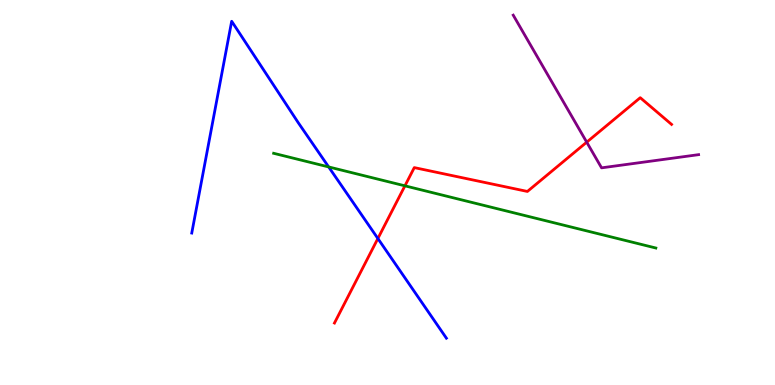[{'lines': ['blue', 'red'], 'intersections': [{'x': 4.88, 'y': 3.8}]}, {'lines': ['green', 'red'], 'intersections': [{'x': 5.22, 'y': 5.17}]}, {'lines': ['purple', 'red'], 'intersections': [{'x': 7.57, 'y': 6.31}]}, {'lines': ['blue', 'green'], 'intersections': [{'x': 4.24, 'y': 5.66}]}, {'lines': ['blue', 'purple'], 'intersections': []}, {'lines': ['green', 'purple'], 'intersections': []}]